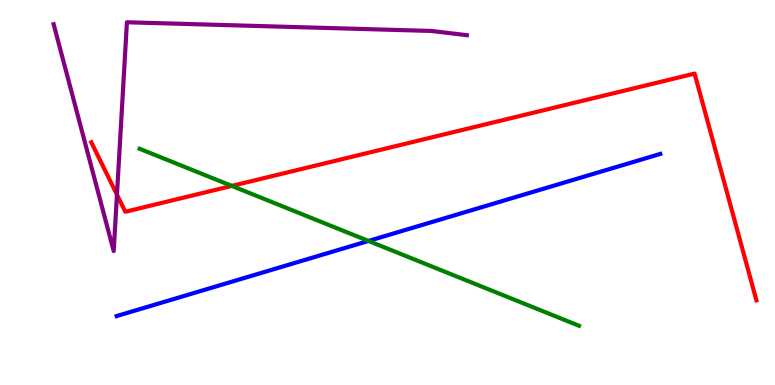[{'lines': ['blue', 'red'], 'intersections': []}, {'lines': ['green', 'red'], 'intersections': [{'x': 2.99, 'y': 5.17}]}, {'lines': ['purple', 'red'], 'intersections': [{'x': 1.51, 'y': 4.94}]}, {'lines': ['blue', 'green'], 'intersections': [{'x': 4.75, 'y': 3.74}]}, {'lines': ['blue', 'purple'], 'intersections': []}, {'lines': ['green', 'purple'], 'intersections': []}]